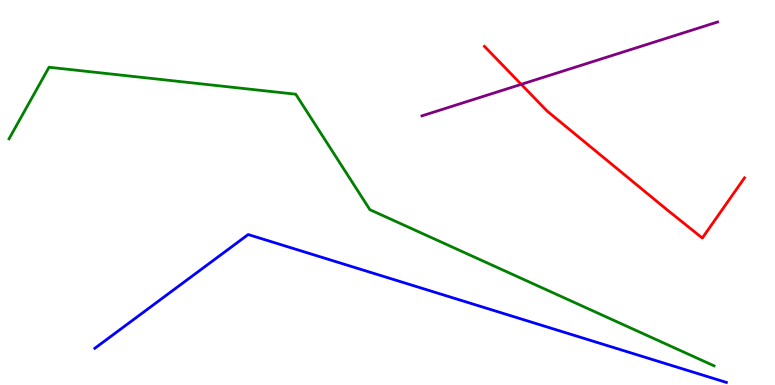[{'lines': ['blue', 'red'], 'intersections': []}, {'lines': ['green', 'red'], 'intersections': []}, {'lines': ['purple', 'red'], 'intersections': [{'x': 6.73, 'y': 7.81}]}, {'lines': ['blue', 'green'], 'intersections': []}, {'lines': ['blue', 'purple'], 'intersections': []}, {'lines': ['green', 'purple'], 'intersections': []}]